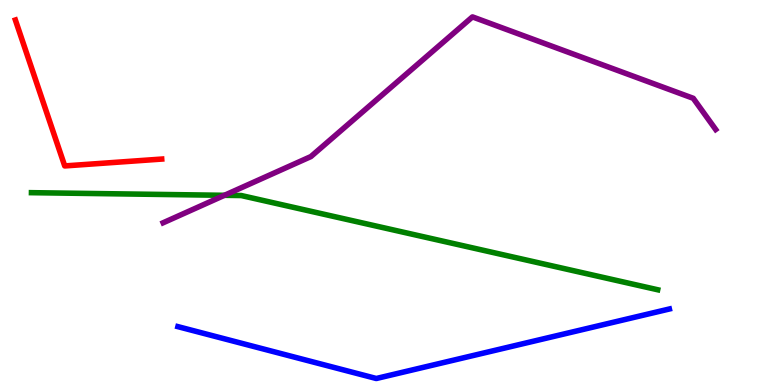[{'lines': ['blue', 'red'], 'intersections': []}, {'lines': ['green', 'red'], 'intersections': []}, {'lines': ['purple', 'red'], 'intersections': []}, {'lines': ['blue', 'green'], 'intersections': []}, {'lines': ['blue', 'purple'], 'intersections': []}, {'lines': ['green', 'purple'], 'intersections': [{'x': 2.9, 'y': 4.93}]}]